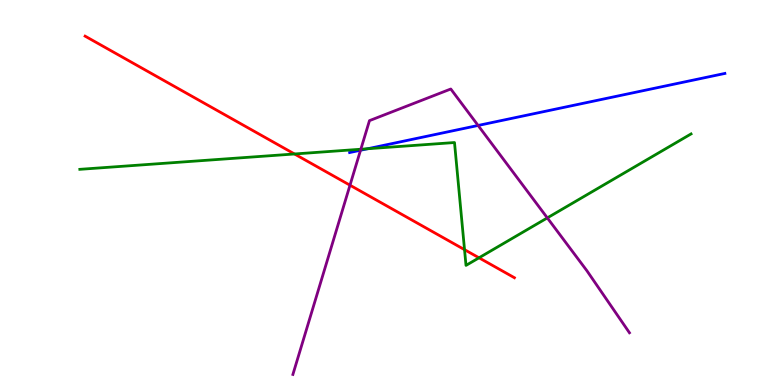[{'lines': ['blue', 'red'], 'intersections': []}, {'lines': ['green', 'red'], 'intersections': [{'x': 3.8, 'y': 6.0}, {'x': 5.99, 'y': 3.52}, {'x': 6.18, 'y': 3.3}]}, {'lines': ['purple', 'red'], 'intersections': [{'x': 4.52, 'y': 5.19}]}, {'lines': ['blue', 'green'], 'intersections': [{'x': 4.74, 'y': 6.14}]}, {'lines': ['blue', 'purple'], 'intersections': [{'x': 4.65, 'y': 6.1}, {'x': 6.17, 'y': 6.74}]}, {'lines': ['green', 'purple'], 'intersections': [{'x': 4.66, 'y': 6.12}, {'x': 7.06, 'y': 4.34}]}]